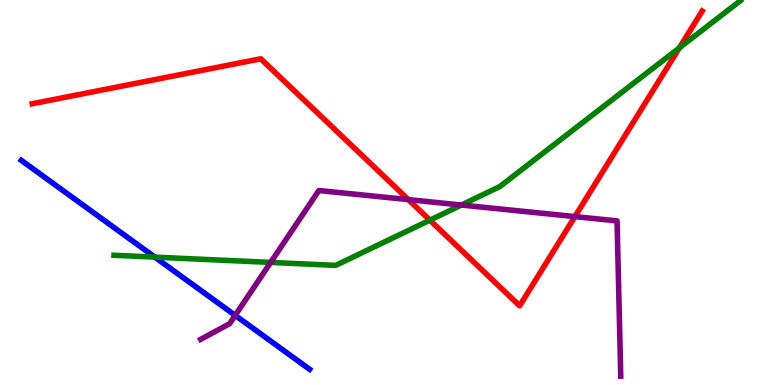[{'lines': ['blue', 'red'], 'intersections': []}, {'lines': ['green', 'red'], 'intersections': [{'x': 5.55, 'y': 4.28}, {'x': 8.77, 'y': 8.76}]}, {'lines': ['purple', 'red'], 'intersections': [{'x': 5.27, 'y': 4.81}, {'x': 7.42, 'y': 4.37}]}, {'lines': ['blue', 'green'], 'intersections': [{'x': 2.0, 'y': 3.32}]}, {'lines': ['blue', 'purple'], 'intersections': [{'x': 3.03, 'y': 1.81}]}, {'lines': ['green', 'purple'], 'intersections': [{'x': 3.49, 'y': 3.18}, {'x': 5.95, 'y': 4.67}]}]